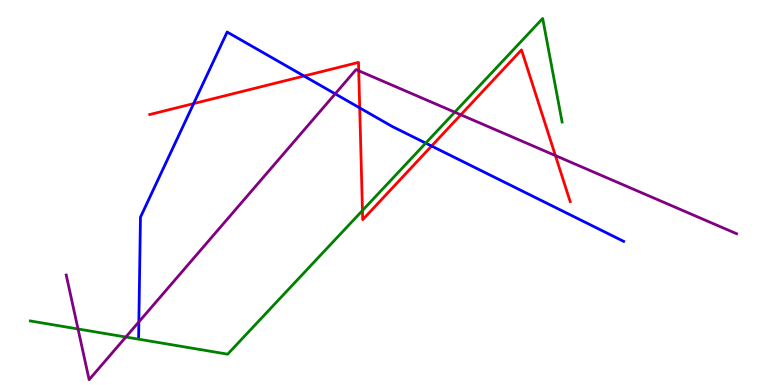[{'lines': ['blue', 'red'], 'intersections': [{'x': 2.5, 'y': 7.31}, {'x': 3.92, 'y': 8.03}, {'x': 4.64, 'y': 7.2}, {'x': 5.57, 'y': 6.21}]}, {'lines': ['green', 'red'], 'intersections': [{'x': 4.68, 'y': 4.53}]}, {'lines': ['purple', 'red'], 'intersections': [{'x': 4.63, 'y': 8.16}, {'x': 5.95, 'y': 7.02}, {'x': 7.17, 'y': 5.96}]}, {'lines': ['blue', 'green'], 'intersections': [{'x': 5.49, 'y': 6.28}]}, {'lines': ['blue', 'purple'], 'intersections': [{'x': 1.79, 'y': 1.64}, {'x': 4.32, 'y': 7.56}]}, {'lines': ['green', 'purple'], 'intersections': [{'x': 1.01, 'y': 1.45}, {'x': 1.62, 'y': 1.25}, {'x': 5.87, 'y': 7.09}]}]